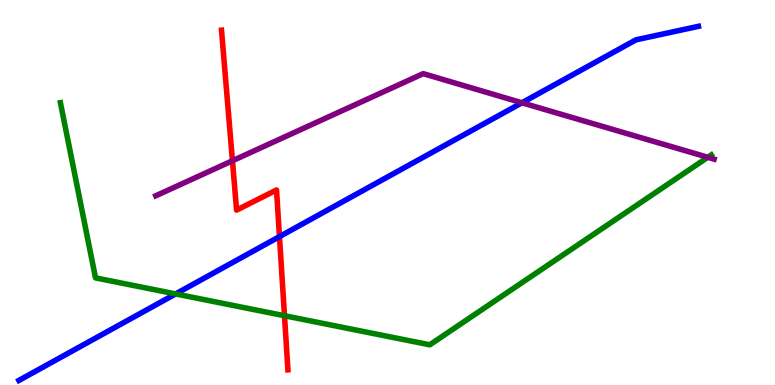[{'lines': ['blue', 'red'], 'intersections': [{'x': 3.61, 'y': 3.85}]}, {'lines': ['green', 'red'], 'intersections': [{'x': 3.67, 'y': 1.8}]}, {'lines': ['purple', 'red'], 'intersections': [{'x': 3.0, 'y': 5.82}]}, {'lines': ['blue', 'green'], 'intersections': [{'x': 2.27, 'y': 2.37}]}, {'lines': ['blue', 'purple'], 'intersections': [{'x': 6.73, 'y': 7.33}]}, {'lines': ['green', 'purple'], 'intersections': [{'x': 9.13, 'y': 5.91}]}]